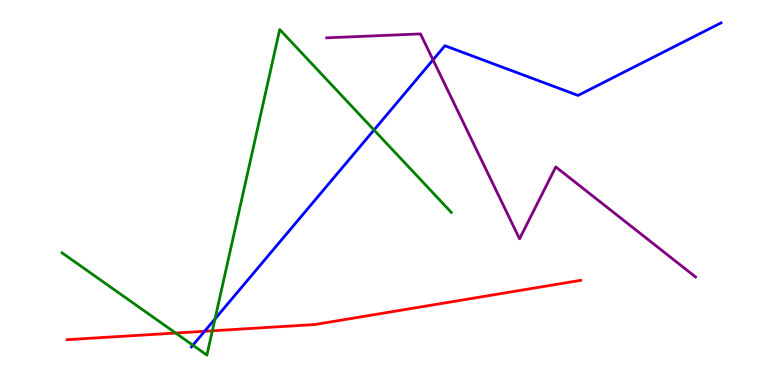[{'lines': ['blue', 'red'], 'intersections': [{'x': 2.64, 'y': 1.4}]}, {'lines': ['green', 'red'], 'intersections': [{'x': 2.27, 'y': 1.35}, {'x': 2.74, 'y': 1.41}]}, {'lines': ['purple', 'red'], 'intersections': []}, {'lines': ['blue', 'green'], 'intersections': [{'x': 2.49, 'y': 1.03}, {'x': 2.77, 'y': 1.72}, {'x': 4.83, 'y': 6.62}]}, {'lines': ['blue', 'purple'], 'intersections': [{'x': 5.59, 'y': 8.45}]}, {'lines': ['green', 'purple'], 'intersections': []}]